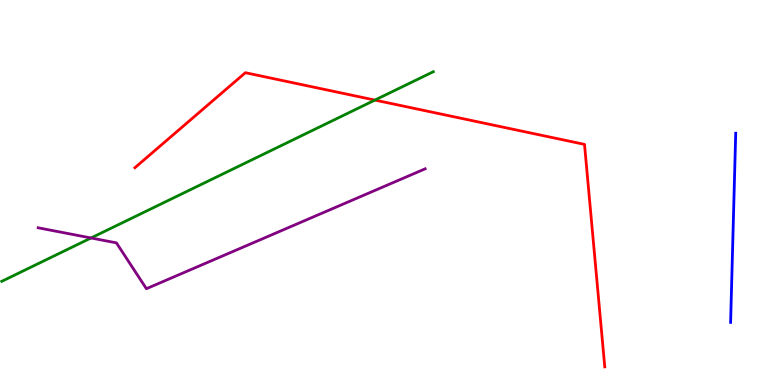[{'lines': ['blue', 'red'], 'intersections': []}, {'lines': ['green', 'red'], 'intersections': [{'x': 4.84, 'y': 7.4}]}, {'lines': ['purple', 'red'], 'intersections': []}, {'lines': ['blue', 'green'], 'intersections': []}, {'lines': ['blue', 'purple'], 'intersections': []}, {'lines': ['green', 'purple'], 'intersections': [{'x': 1.17, 'y': 3.82}]}]